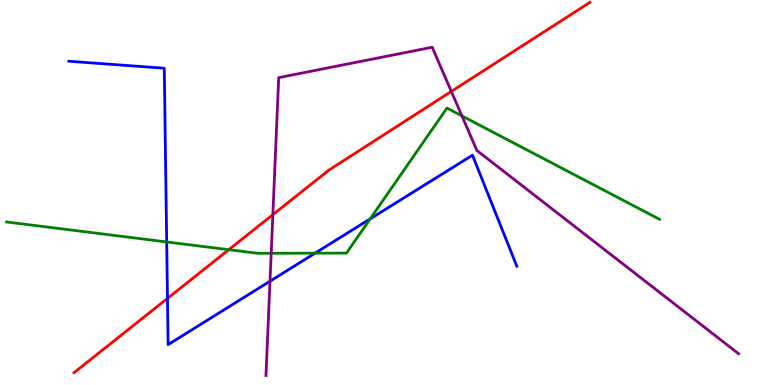[{'lines': ['blue', 'red'], 'intersections': [{'x': 2.16, 'y': 2.25}]}, {'lines': ['green', 'red'], 'intersections': [{'x': 2.95, 'y': 3.51}]}, {'lines': ['purple', 'red'], 'intersections': [{'x': 3.52, 'y': 4.42}, {'x': 5.82, 'y': 7.63}]}, {'lines': ['blue', 'green'], 'intersections': [{'x': 2.15, 'y': 3.72}, {'x': 4.07, 'y': 3.42}, {'x': 4.78, 'y': 4.32}]}, {'lines': ['blue', 'purple'], 'intersections': [{'x': 3.48, 'y': 2.7}]}, {'lines': ['green', 'purple'], 'intersections': [{'x': 3.5, 'y': 3.42}, {'x': 5.96, 'y': 6.99}]}]